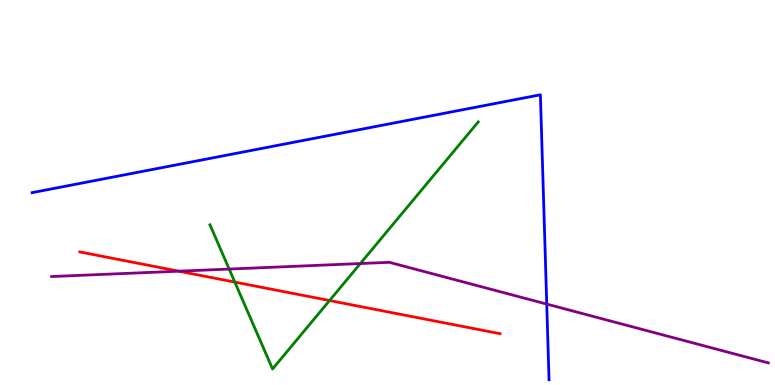[{'lines': ['blue', 'red'], 'intersections': []}, {'lines': ['green', 'red'], 'intersections': [{'x': 3.03, 'y': 2.67}, {'x': 4.25, 'y': 2.19}]}, {'lines': ['purple', 'red'], 'intersections': [{'x': 2.31, 'y': 2.96}]}, {'lines': ['blue', 'green'], 'intersections': []}, {'lines': ['blue', 'purple'], 'intersections': [{'x': 7.05, 'y': 2.1}]}, {'lines': ['green', 'purple'], 'intersections': [{'x': 2.96, 'y': 3.01}, {'x': 4.65, 'y': 3.15}]}]